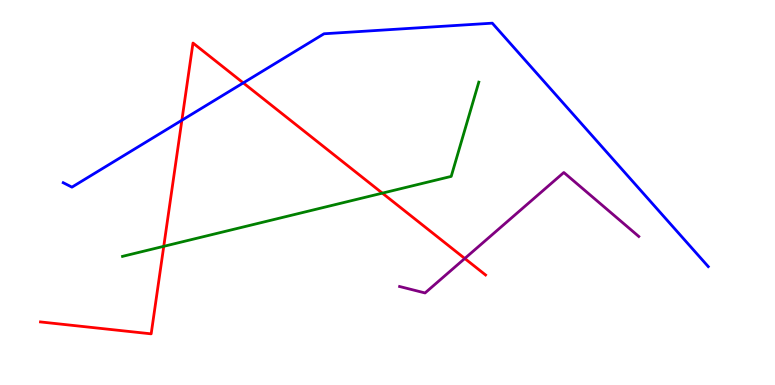[{'lines': ['blue', 'red'], 'intersections': [{'x': 2.35, 'y': 6.88}, {'x': 3.14, 'y': 7.85}]}, {'lines': ['green', 'red'], 'intersections': [{'x': 2.11, 'y': 3.6}, {'x': 4.93, 'y': 4.98}]}, {'lines': ['purple', 'red'], 'intersections': [{'x': 6.0, 'y': 3.29}]}, {'lines': ['blue', 'green'], 'intersections': []}, {'lines': ['blue', 'purple'], 'intersections': []}, {'lines': ['green', 'purple'], 'intersections': []}]